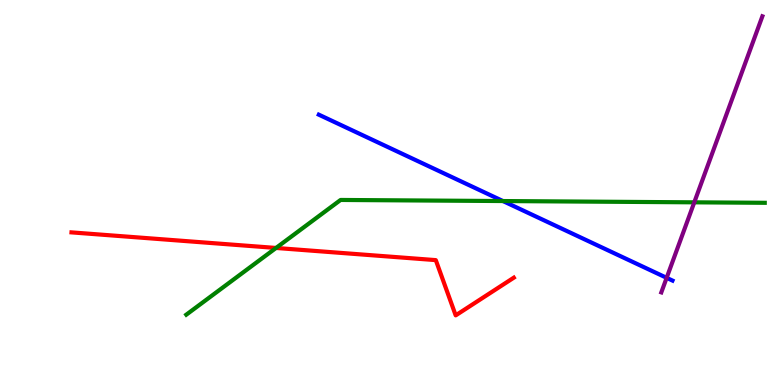[{'lines': ['blue', 'red'], 'intersections': []}, {'lines': ['green', 'red'], 'intersections': [{'x': 3.56, 'y': 3.56}]}, {'lines': ['purple', 'red'], 'intersections': []}, {'lines': ['blue', 'green'], 'intersections': [{'x': 6.49, 'y': 4.78}]}, {'lines': ['blue', 'purple'], 'intersections': [{'x': 8.6, 'y': 2.78}]}, {'lines': ['green', 'purple'], 'intersections': [{'x': 8.96, 'y': 4.74}]}]